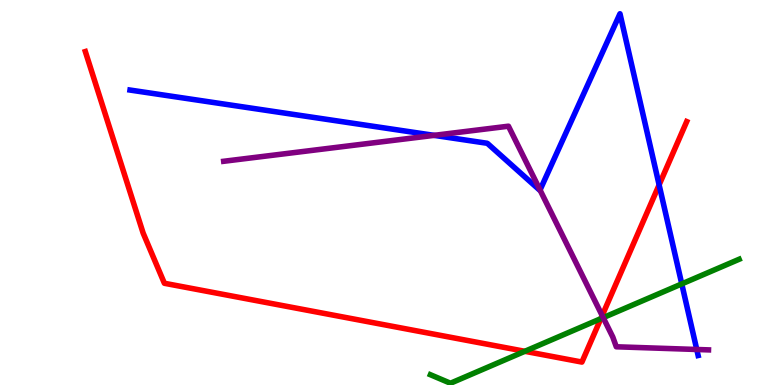[{'lines': ['blue', 'red'], 'intersections': [{'x': 8.5, 'y': 5.2}]}, {'lines': ['green', 'red'], 'intersections': [{'x': 6.77, 'y': 0.875}, {'x': 7.75, 'y': 1.72}]}, {'lines': ['purple', 'red'], 'intersections': [{'x': 7.77, 'y': 1.8}]}, {'lines': ['blue', 'green'], 'intersections': [{'x': 8.8, 'y': 2.63}]}, {'lines': ['blue', 'purple'], 'intersections': [{'x': 5.6, 'y': 6.48}, {'x': 6.97, 'y': 5.06}, {'x': 8.99, 'y': 0.922}]}, {'lines': ['green', 'purple'], 'intersections': [{'x': 7.78, 'y': 1.75}]}]